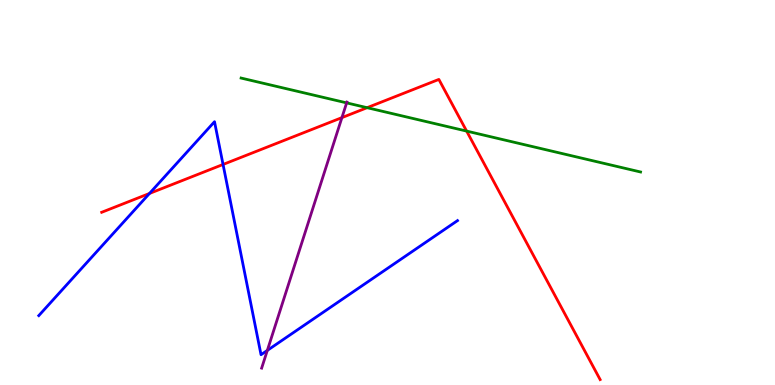[{'lines': ['blue', 'red'], 'intersections': [{'x': 1.93, 'y': 4.98}, {'x': 2.88, 'y': 5.73}]}, {'lines': ['green', 'red'], 'intersections': [{'x': 4.74, 'y': 7.2}, {'x': 6.02, 'y': 6.6}]}, {'lines': ['purple', 'red'], 'intersections': [{'x': 4.41, 'y': 6.94}]}, {'lines': ['blue', 'green'], 'intersections': []}, {'lines': ['blue', 'purple'], 'intersections': [{'x': 3.45, 'y': 0.898}]}, {'lines': ['green', 'purple'], 'intersections': [{'x': 4.47, 'y': 7.33}]}]